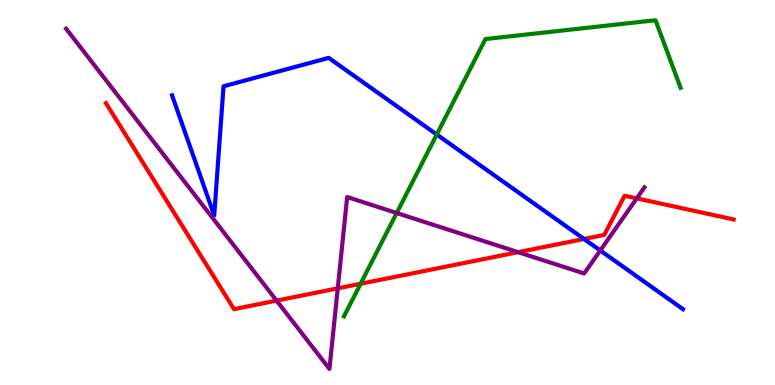[{'lines': ['blue', 'red'], 'intersections': [{'x': 7.54, 'y': 3.79}]}, {'lines': ['green', 'red'], 'intersections': [{'x': 4.65, 'y': 2.63}]}, {'lines': ['purple', 'red'], 'intersections': [{'x': 3.57, 'y': 2.19}, {'x': 4.36, 'y': 2.51}, {'x': 6.69, 'y': 3.45}, {'x': 8.22, 'y': 4.85}]}, {'lines': ['blue', 'green'], 'intersections': [{'x': 5.64, 'y': 6.51}]}, {'lines': ['blue', 'purple'], 'intersections': [{'x': 7.75, 'y': 3.49}]}, {'lines': ['green', 'purple'], 'intersections': [{'x': 5.12, 'y': 4.47}]}]